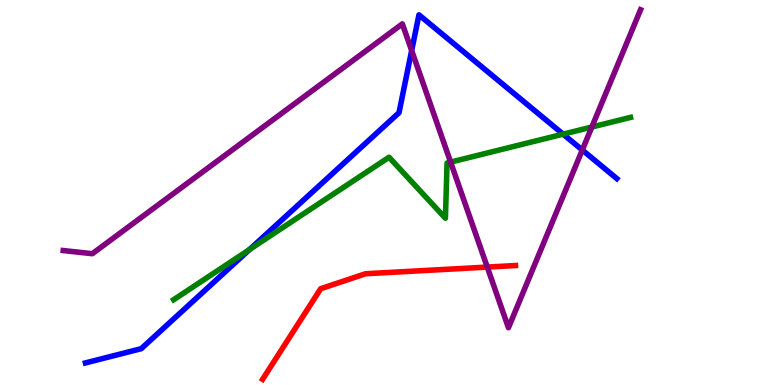[{'lines': ['blue', 'red'], 'intersections': []}, {'lines': ['green', 'red'], 'intersections': []}, {'lines': ['purple', 'red'], 'intersections': [{'x': 6.29, 'y': 3.06}]}, {'lines': ['blue', 'green'], 'intersections': [{'x': 3.22, 'y': 3.52}, {'x': 7.27, 'y': 6.52}]}, {'lines': ['blue', 'purple'], 'intersections': [{'x': 5.31, 'y': 8.69}, {'x': 7.51, 'y': 6.1}]}, {'lines': ['green', 'purple'], 'intersections': [{'x': 5.81, 'y': 5.79}, {'x': 7.64, 'y': 6.7}]}]